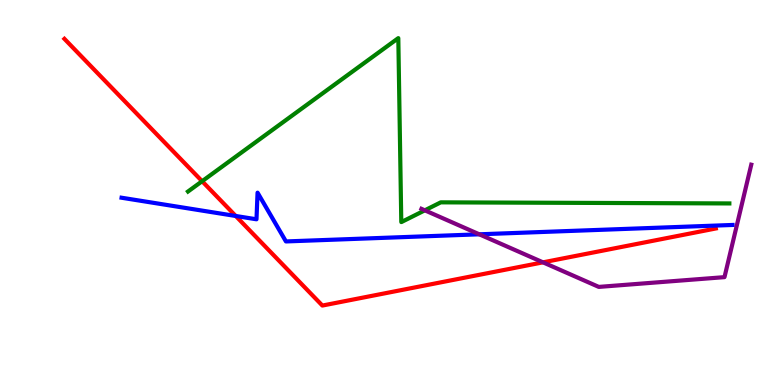[{'lines': ['blue', 'red'], 'intersections': [{'x': 3.04, 'y': 4.39}]}, {'lines': ['green', 'red'], 'intersections': [{'x': 2.61, 'y': 5.29}]}, {'lines': ['purple', 'red'], 'intersections': [{'x': 7.01, 'y': 3.19}]}, {'lines': ['blue', 'green'], 'intersections': []}, {'lines': ['blue', 'purple'], 'intersections': [{'x': 6.18, 'y': 3.91}]}, {'lines': ['green', 'purple'], 'intersections': [{'x': 5.48, 'y': 4.54}]}]